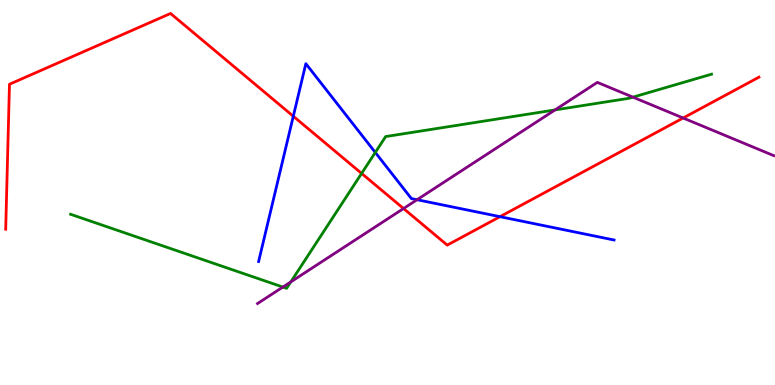[{'lines': ['blue', 'red'], 'intersections': [{'x': 3.78, 'y': 6.98}, {'x': 6.45, 'y': 4.37}]}, {'lines': ['green', 'red'], 'intersections': [{'x': 4.67, 'y': 5.5}]}, {'lines': ['purple', 'red'], 'intersections': [{'x': 5.21, 'y': 4.58}, {'x': 8.81, 'y': 6.93}]}, {'lines': ['blue', 'green'], 'intersections': [{'x': 4.84, 'y': 6.04}]}, {'lines': ['blue', 'purple'], 'intersections': [{'x': 5.38, 'y': 4.81}]}, {'lines': ['green', 'purple'], 'intersections': [{'x': 3.65, 'y': 2.54}, {'x': 3.75, 'y': 2.68}, {'x': 7.16, 'y': 7.14}, {'x': 8.17, 'y': 7.48}]}]